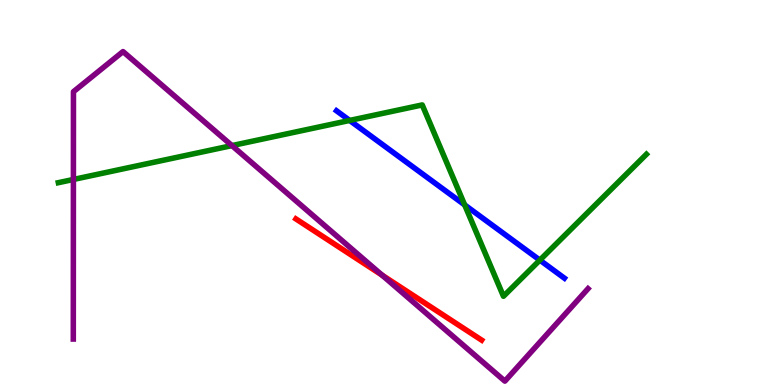[{'lines': ['blue', 'red'], 'intersections': []}, {'lines': ['green', 'red'], 'intersections': []}, {'lines': ['purple', 'red'], 'intersections': [{'x': 4.93, 'y': 2.85}]}, {'lines': ['blue', 'green'], 'intersections': [{'x': 4.51, 'y': 6.87}, {'x': 6.0, 'y': 4.68}, {'x': 6.97, 'y': 3.24}]}, {'lines': ['blue', 'purple'], 'intersections': []}, {'lines': ['green', 'purple'], 'intersections': [{'x': 0.947, 'y': 5.34}, {'x': 2.99, 'y': 6.22}]}]